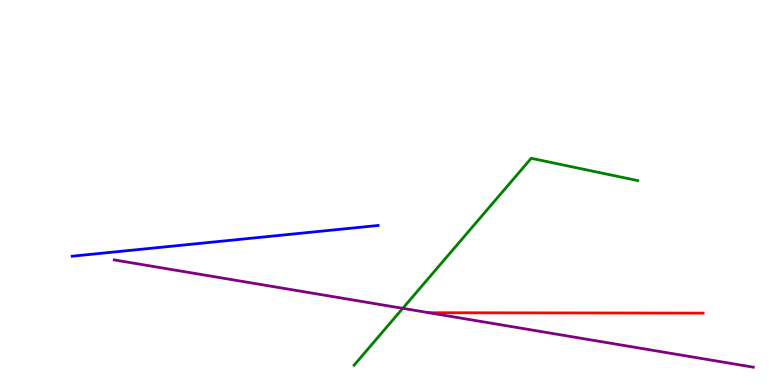[{'lines': ['blue', 'red'], 'intersections': []}, {'lines': ['green', 'red'], 'intersections': []}, {'lines': ['purple', 'red'], 'intersections': [{'x': 5.53, 'y': 1.88}]}, {'lines': ['blue', 'green'], 'intersections': []}, {'lines': ['blue', 'purple'], 'intersections': []}, {'lines': ['green', 'purple'], 'intersections': [{'x': 5.2, 'y': 1.99}]}]